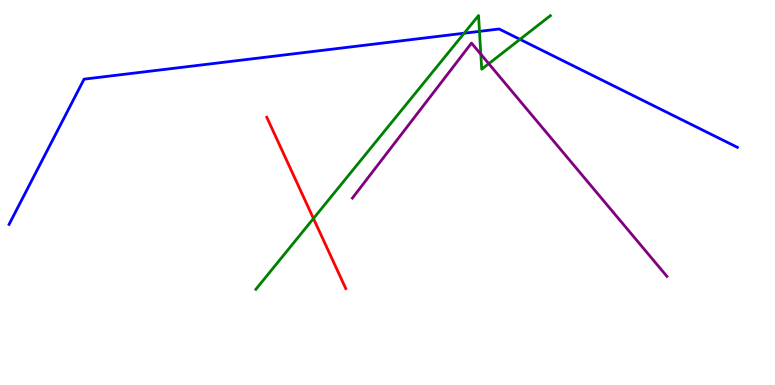[{'lines': ['blue', 'red'], 'intersections': []}, {'lines': ['green', 'red'], 'intersections': [{'x': 4.04, 'y': 4.32}]}, {'lines': ['purple', 'red'], 'intersections': []}, {'lines': ['blue', 'green'], 'intersections': [{'x': 5.99, 'y': 9.14}, {'x': 6.19, 'y': 9.19}, {'x': 6.71, 'y': 8.98}]}, {'lines': ['blue', 'purple'], 'intersections': []}, {'lines': ['green', 'purple'], 'intersections': [{'x': 6.2, 'y': 8.59}, {'x': 6.31, 'y': 8.35}]}]